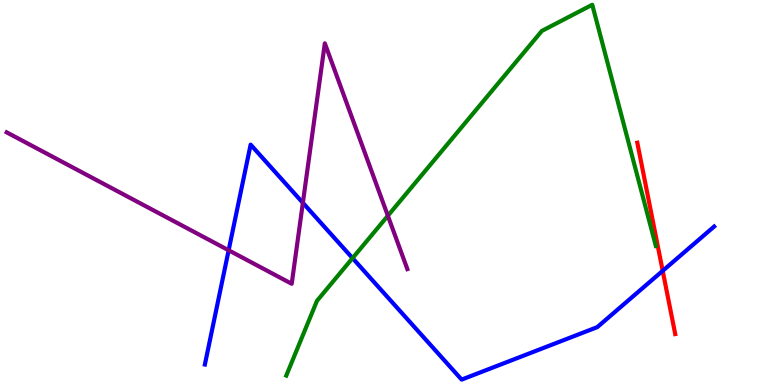[{'lines': ['blue', 'red'], 'intersections': [{'x': 8.55, 'y': 2.97}]}, {'lines': ['green', 'red'], 'intersections': []}, {'lines': ['purple', 'red'], 'intersections': []}, {'lines': ['blue', 'green'], 'intersections': [{'x': 4.55, 'y': 3.3}]}, {'lines': ['blue', 'purple'], 'intersections': [{'x': 2.95, 'y': 3.5}, {'x': 3.91, 'y': 4.73}]}, {'lines': ['green', 'purple'], 'intersections': [{'x': 5.0, 'y': 4.4}]}]